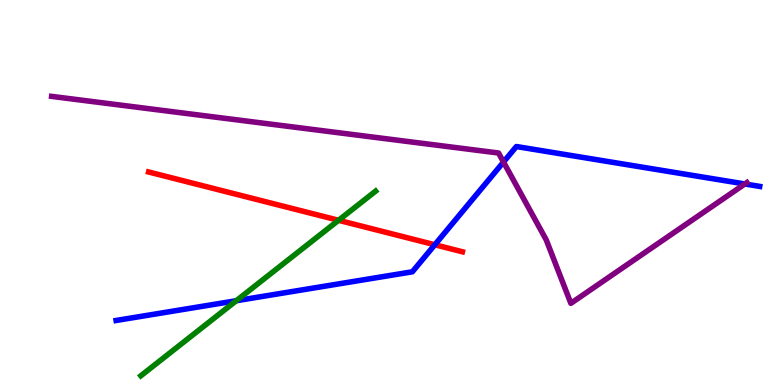[{'lines': ['blue', 'red'], 'intersections': [{'x': 5.61, 'y': 3.64}]}, {'lines': ['green', 'red'], 'intersections': [{'x': 4.37, 'y': 4.28}]}, {'lines': ['purple', 'red'], 'intersections': []}, {'lines': ['blue', 'green'], 'intersections': [{'x': 3.05, 'y': 2.19}]}, {'lines': ['blue', 'purple'], 'intersections': [{'x': 6.5, 'y': 5.79}, {'x': 9.61, 'y': 5.22}]}, {'lines': ['green', 'purple'], 'intersections': []}]